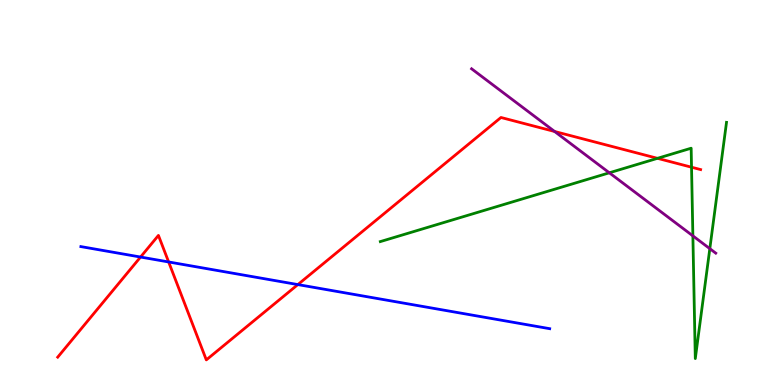[{'lines': ['blue', 'red'], 'intersections': [{'x': 1.81, 'y': 3.32}, {'x': 2.18, 'y': 3.2}, {'x': 3.84, 'y': 2.61}]}, {'lines': ['green', 'red'], 'intersections': [{'x': 8.48, 'y': 5.89}, {'x': 8.92, 'y': 5.66}]}, {'lines': ['purple', 'red'], 'intersections': [{'x': 7.16, 'y': 6.58}]}, {'lines': ['blue', 'green'], 'intersections': []}, {'lines': ['blue', 'purple'], 'intersections': []}, {'lines': ['green', 'purple'], 'intersections': [{'x': 7.86, 'y': 5.51}, {'x': 8.94, 'y': 3.87}, {'x': 9.16, 'y': 3.54}]}]